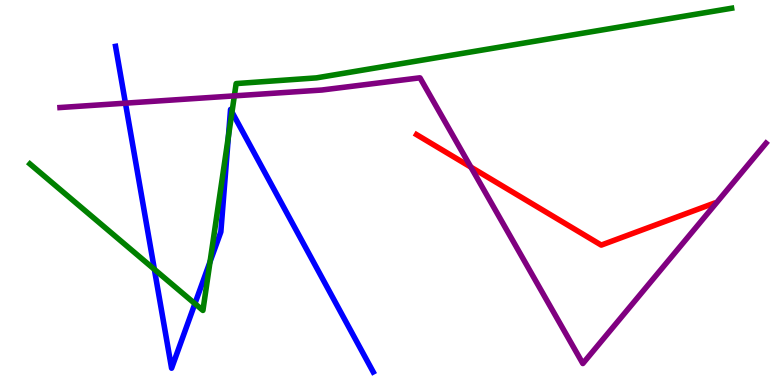[{'lines': ['blue', 'red'], 'intersections': []}, {'lines': ['green', 'red'], 'intersections': []}, {'lines': ['purple', 'red'], 'intersections': [{'x': 6.08, 'y': 5.66}]}, {'lines': ['blue', 'green'], 'intersections': [{'x': 1.99, 'y': 3.0}, {'x': 2.51, 'y': 2.11}, {'x': 2.71, 'y': 3.2}, {'x': 2.95, 'y': 6.46}, {'x': 2.99, 'y': 7.09}]}, {'lines': ['blue', 'purple'], 'intersections': [{'x': 1.62, 'y': 7.32}]}, {'lines': ['green', 'purple'], 'intersections': [{'x': 3.02, 'y': 7.51}]}]